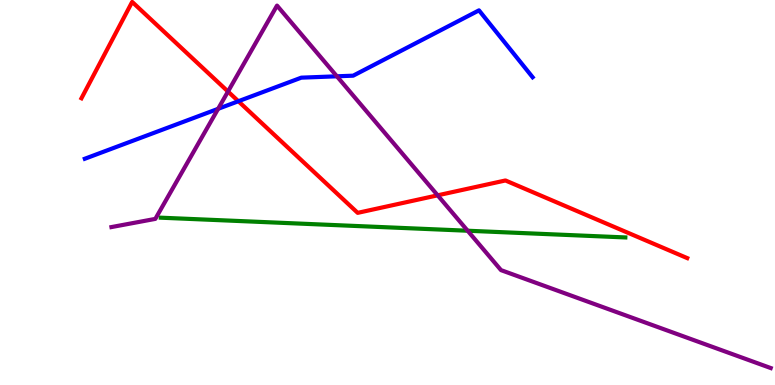[{'lines': ['blue', 'red'], 'intersections': [{'x': 3.08, 'y': 7.37}]}, {'lines': ['green', 'red'], 'intersections': []}, {'lines': ['purple', 'red'], 'intersections': [{'x': 2.94, 'y': 7.62}, {'x': 5.65, 'y': 4.93}]}, {'lines': ['blue', 'green'], 'intersections': []}, {'lines': ['blue', 'purple'], 'intersections': [{'x': 2.81, 'y': 7.17}, {'x': 4.35, 'y': 8.02}]}, {'lines': ['green', 'purple'], 'intersections': [{'x': 6.03, 'y': 4.01}]}]